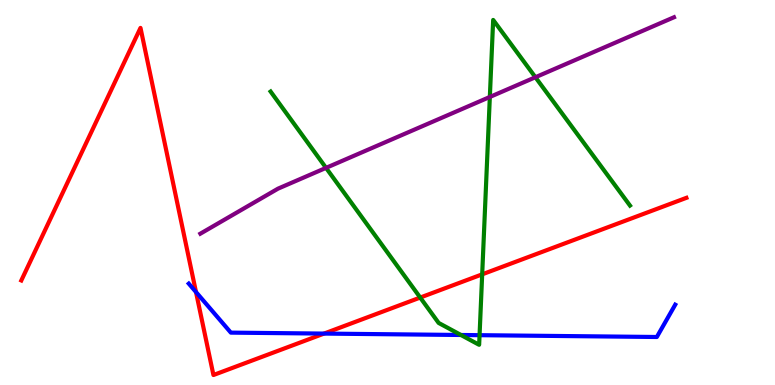[{'lines': ['blue', 'red'], 'intersections': [{'x': 2.53, 'y': 2.41}, {'x': 4.18, 'y': 1.34}]}, {'lines': ['green', 'red'], 'intersections': [{'x': 5.42, 'y': 2.27}, {'x': 6.22, 'y': 2.87}]}, {'lines': ['purple', 'red'], 'intersections': []}, {'lines': ['blue', 'green'], 'intersections': [{'x': 5.95, 'y': 1.3}, {'x': 6.19, 'y': 1.29}]}, {'lines': ['blue', 'purple'], 'intersections': []}, {'lines': ['green', 'purple'], 'intersections': [{'x': 4.21, 'y': 5.64}, {'x': 6.32, 'y': 7.48}, {'x': 6.91, 'y': 7.99}]}]